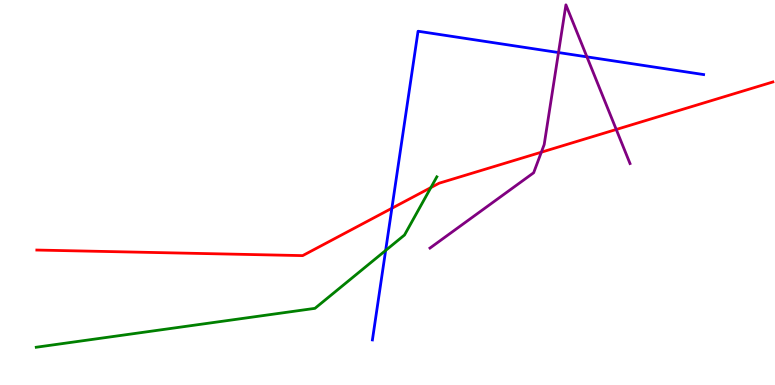[{'lines': ['blue', 'red'], 'intersections': [{'x': 5.06, 'y': 4.59}]}, {'lines': ['green', 'red'], 'intersections': [{'x': 5.56, 'y': 5.13}]}, {'lines': ['purple', 'red'], 'intersections': [{'x': 6.98, 'y': 6.05}, {'x': 7.95, 'y': 6.64}]}, {'lines': ['blue', 'green'], 'intersections': [{'x': 4.98, 'y': 3.49}]}, {'lines': ['blue', 'purple'], 'intersections': [{'x': 7.21, 'y': 8.64}, {'x': 7.57, 'y': 8.52}]}, {'lines': ['green', 'purple'], 'intersections': []}]